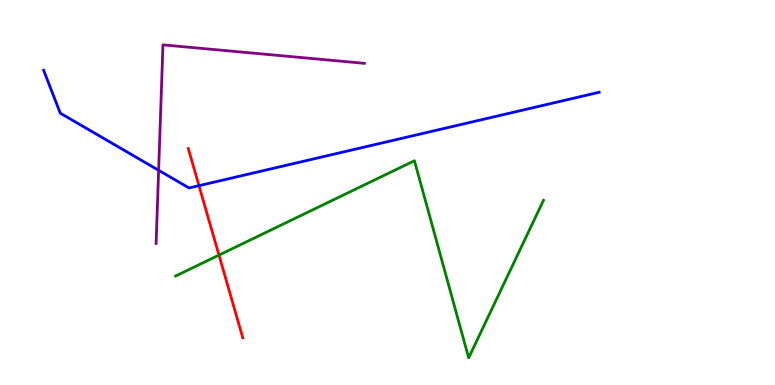[{'lines': ['blue', 'red'], 'intersections': [{'x': 2.57, 'y': 5.18}]}, {'lines': ['green', 'red'], 'intersections': [{'x': 2.83, 'y': 3.37}]}, {'lines': ['purple', 'red'], 'intersections': []}, {'lines': ['blue', 'green'], 'intersections': []}, {'lines': ['blue', 'purple'], 'intersections': [{'x': 2.05, 'y': 5.58}]}, {'lines': ['green', 'purple'], 'intersections': []}]